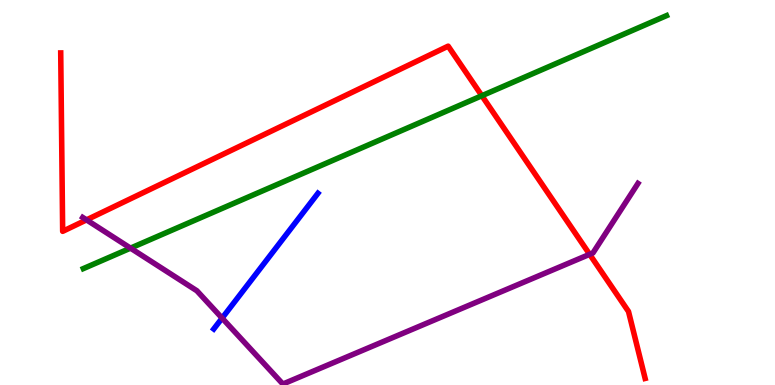[{'lines': ['blue', 'red'], 'intersections': []}, {'lines': ['green', 'red'], 'intersections': [{'x': 6.22, 'y': 7.51}]}, {'lines': ['purple', 'red'], 'intersections': [{'x': 1.12, 'y': 4.29}, {'x': 7.61, 'y': 3.39}]}, {'lines': ['blue', 'green'], 'intersections': []}, {'lines': ['blue', 'purple'], 'intersections': [{'x': 2.87, 'y': 1.74}]}, {'lines': ['green', 'purple'], 'intersections': [{'x': 1.68, 'y': 3.55}]}]